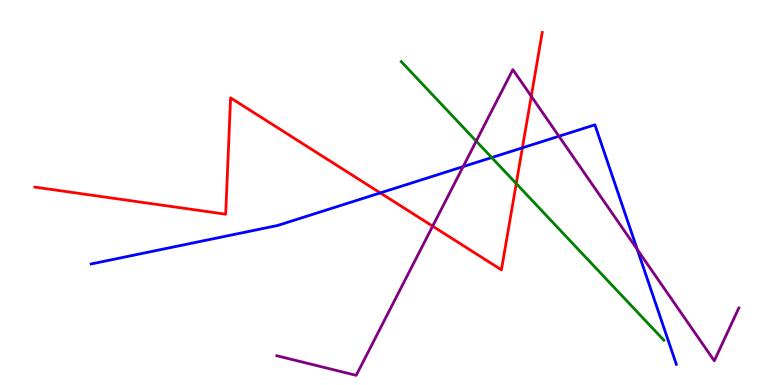[{'lines': ['blue', 'red'], 'intersections': [{'x': 4.91, 'y': 4.99}, {'x': 6.74, 'y': 6.16}]}, {'lines': ['green', 'red'], 'intersections': [{'x': 6.66, 'y': 5.23}]}, {'lines': ['purple', 'red'], 'intersections': [{'x': 5.58, 'y': 4.13}, {'x': 6.86, 'y': 7.5}]}, {'lines': ['blue', 'green'], 'intersections': [{'x': 6.34, 'y': 5.91}]}, {'lines': ['blue', 'purple'], 'intersections': [{'x': 5.98, 'y': 5.67}, {'x': 7.21, 'y': 6.46}, {'x': 8.22, 'y': 3.52}]}, {'lines': ['green', 'purple'], 'intersections': [{'x': 6.14, 'y': 6.33}]}]